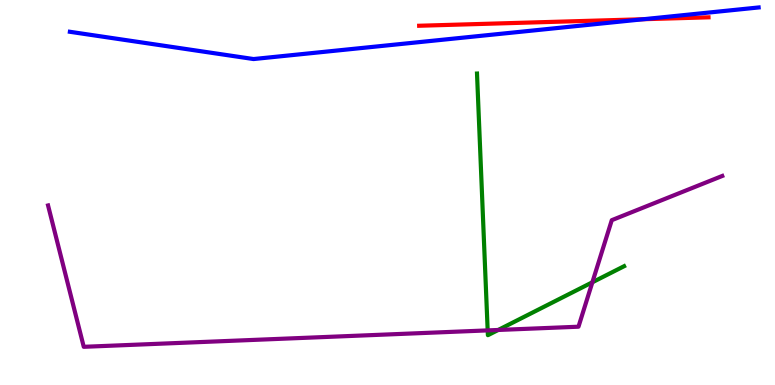[{'lines': ['blue', 'red'], 'intersections': [{'x': 8.3, 'y': 9.5}]}, {'lines': ['green', 'red'], 'intersections': []}, {'lines': ['purple', 'red'], 'intersections': []}, {'lines': ['blue', 'green'], 'intersections': []}, {'lines': ['blue', 'purple'], 'intersections': []}, {'lines': ['green', 'purple'], 'intersections': [{'x': 6.29, 'y': 1.42}, {'x': 6.43, 'y': 1.43}, {'x': 7.64, 'y': 2.67}]}]